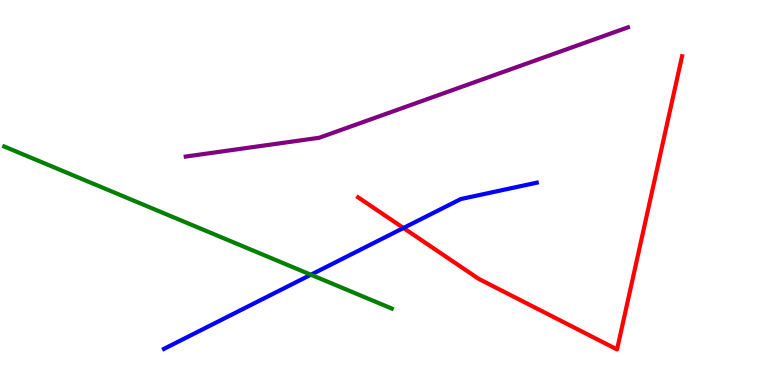[{'lines': ['blue', 'red'], 'intersections': [{'x': 5.21, 'y': 4.08}]}, {'lines': ['green', 'red'], 'intersections': []}, {'lines': ['purple', 'red'], 'intersections': []}, {'lines': ['blue', 'green'], 'intersections': [{'x': 4.01, 'y': 2.86}]}, {'lines': ['blue', 'purple'], 'intersections': []}, {'lines': ['green', 'purple'], 'intersections': []}]